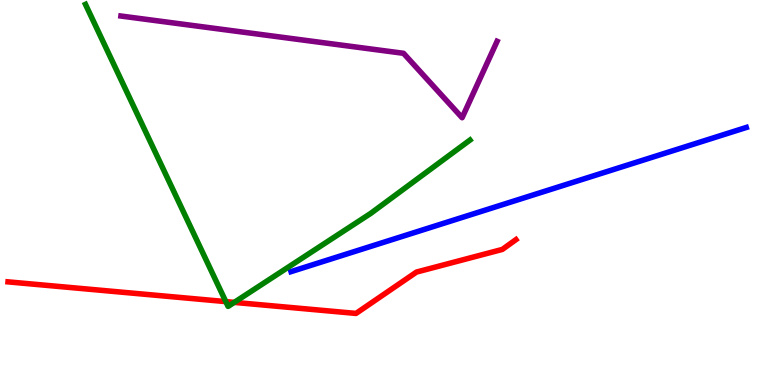[{'lines': ['blue', 'red'], 'intersections': []}, {'lines': ['green', 'red'], 'intersections': [{'x': 2.91, 'y': 2.17}, {'x': 3.02, 'y': 2.15}]}, {'lines': ['purple', 'red'], 'intersections': []}, {'lines': ['blue', 'green'], 'intersections': []}, {'lines': ['blue', 'purple'], 'intersections': []}, {'lines': ['green', 'purple'], 'intersections': []}]